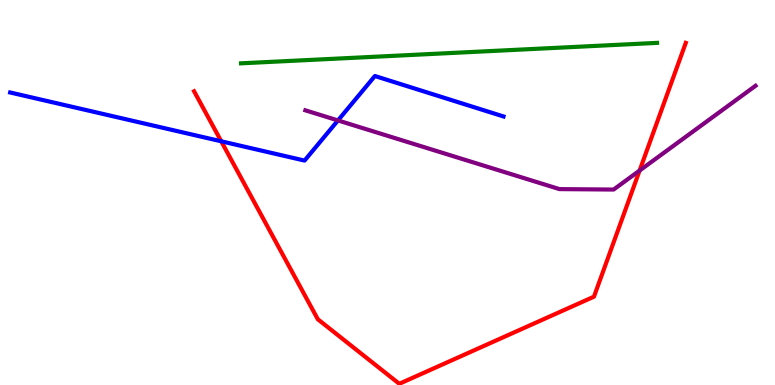[{'lines': ['blue', 'red'], 'intersections': [{'x': 2.85, 'y': 6.33}]}, {'lines': ['green', 'red'], 'intersections': []}, {'lines': ['purple', 'red'], 'intersections': [{'x': 8.25, 'y': 5.57}]}, {'lines': ['blue', 'green'], 'intersections': []}, {'lines': ['blue', 'purple'], 'intersections': [{'x': 4.36, 'y': 6.87}]}, {'lines': ['green', 'purple'], 'intersections': []}]